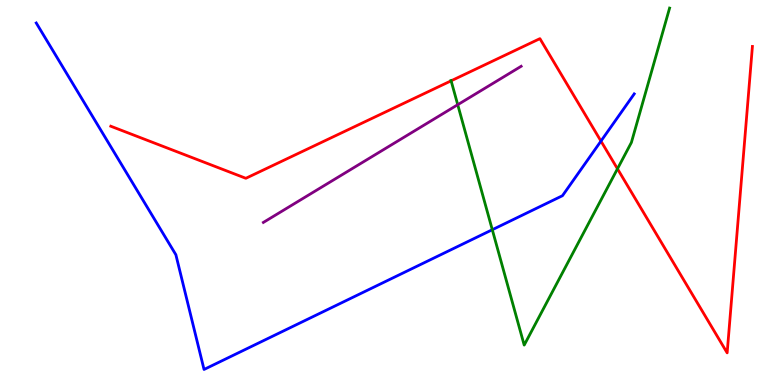[{'lines': ['blue', 'red'], 'intersections': [{'x': 7.75, 'y': 6.34}]}, {'lines': ['green', 'red'], 'intersections': [{'x': 5.82, 'y': 7.9}, {'x': 7.97, 'y': 5.62}]}, {'lines': ['purple', 'red'], 'intersections': []}, {'lines': ['blue', 'green'], 'intersections': [{'x': 6.35, 'y': 4.03}]}, {'lines': ['blue', 'purple'], 'intersections': []}, {'lines': ['green', 'purple'], 'intersections': [{'x': 5.91, 'y': 7.28}]}]